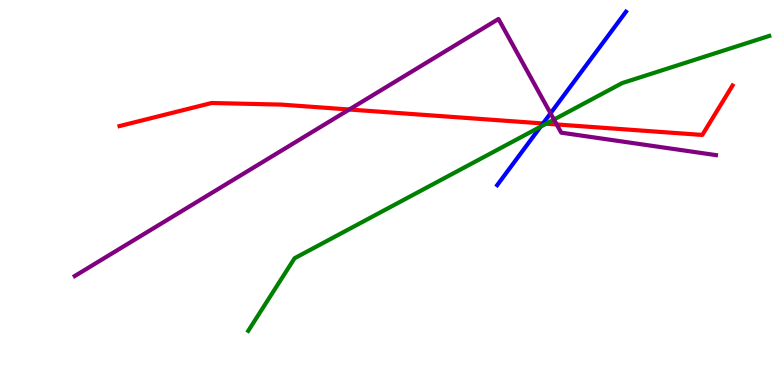[{'lines': ['blue', 'red'], 'intersections': [{'x': 7.01, 'y': 6.79}]}, {'lines': ['green', 'red'], 'intersections': [{'x': 7.05, 'y': 6.79}]}, {'lines': ['purple', 'red'], 'intersections': [{'x': 4.51, 'y': 7.16}, {'x': 7.18, 'y': 6.77}]}, {'lines': ['blue', 'green'], 'intersections': [{'x': 6.98, 'y': 6.71}]}, {'lines': ['blue', 'purple'], 'intersections': [{'x': 7.1, 'y': 7.06}]}, {'lines': ['green', 'purple'], 'intersections': [{'x': 7.15, 'y': 6.89}]}]